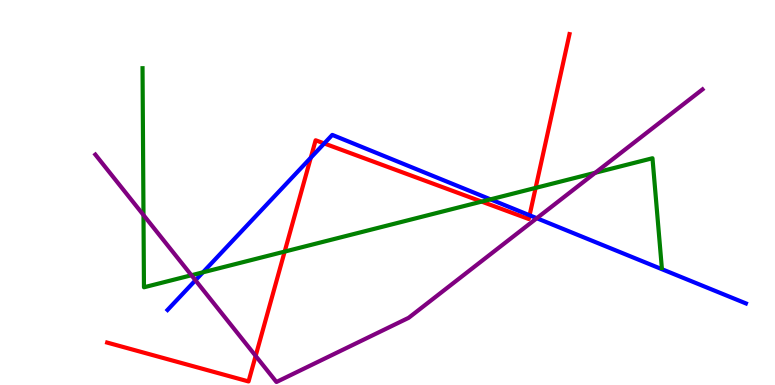[{'lines': ['blue', 'red'], 'intersections': [{'x': 4.01, 'y': 5.9}, {'x': 4.18, 'y': 6.27}, {'x': 6.83, 'y': 4.41}]}, {'lines': ['green', 'red'], 'intersections': [{'x': 3.67, 'y': 3.47}, {'x': 6.21, 'y': 4.76}, {'x': 6.91, 'y': 5.12}]}, {'lines': ['purple', 'red'], 'intersections': [{'x': 3.3, 'y': 0.756}]}, {'lines': ['blue', 'green'], 'intersections': [{'x': 2.62, 'y': 2.93}, {'x': 6.33, 'y': 4.82}]}, {'lines': ['blue', 'purple'], 'intersections': [{'x': 2.52, 'y': 2.72}, {'x': 6.93, 'y': 4.33}]}, {'lines': ['green', 'purple'], 'intersections': [{'x': 1.85, 'y': 4.41}, {'x': 2.47, 'y': 2.85}, {'x': 7.68, 'y': 5.51}]}]